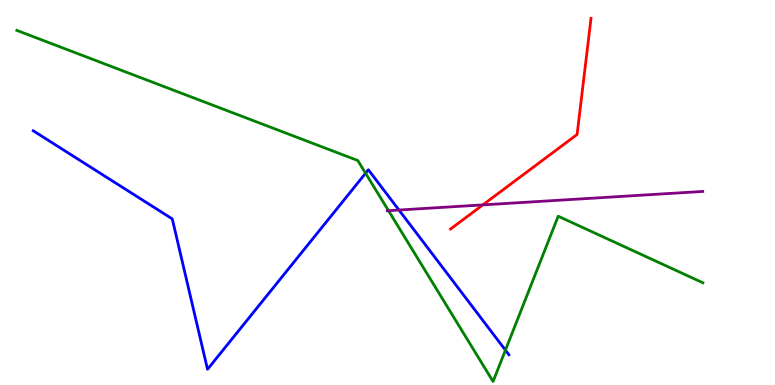[{'lines': ['blue', 'red'], 'intersections': []}, {'lines': ['green', 'red'], 'intersections': []}, {'lines': ['purple', 'red'], 'intersections': [{'x': 6.23, 'y': 4.68}]}, {'lines': ['blue', 'green'], 'intersections': [{'x': 4.72, 'y': 5.5}, {'x': 6.52, 'y': 0.905}]}, {'lines': ['blue', 'purple'], 'intersections': [{'x': 5.15, 'y': 4.54}]}, {'lines': ['green', 'purple'], 'intersections': [{'x': 5.01, 'y': 4.53}]}]